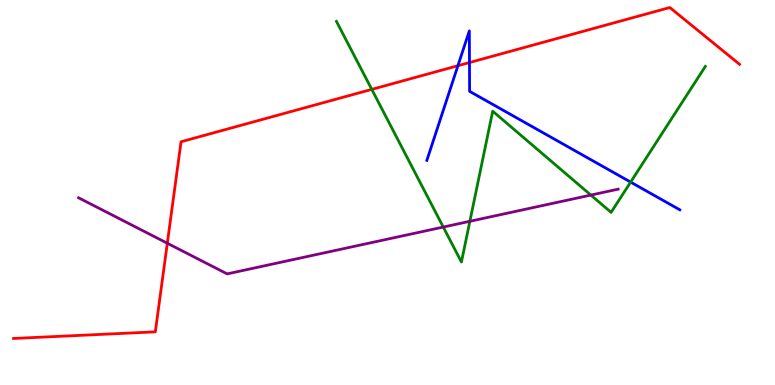[{'lines': ['blue', 'red'], 'intersections': [{'x': 5.91, 'y': 8.29}, {'x': 6.06, 'y': 8.38}]}, {'lines': ['green', 'red'], 'intersections': [{'x': 4.8, 'y': 7.68}]}, {'lines': ['purple', 'red'], 'intersections': [{'x': 2.16, 'y': 3.68}]}, {'lines': ['blue', 'green'], 'intersections': [{'x': 8.14, 'y': 5.27}]}, {'lines': ['blue', 'purple'], 'intersections': []}, {'lines': ['green', 'purple'], 'intersections': [{'x': 5.72, 'y': 4.1}, {'x': 6.06, 'y': 4.25}, {'x': 7.62, 'y': 4.93}]}]